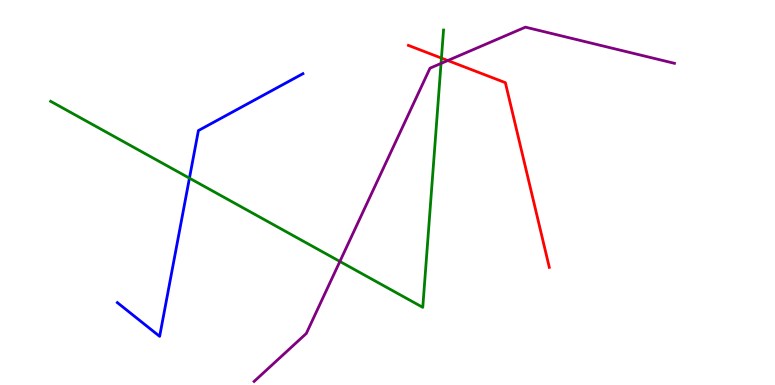[{'lines': ['blue', 'red'], 'intersections': []}, {'lines': ['green', 'red'], 'intersections': [{'x': 5.7, 'y': 8.49}]}, {'lines': ['purple', 'red'], 'intersections': [{'x': 5.78, 'y': 8.43}]}, {'lines': ['blue', 'green'], 'intersections': [{'x': 2.44, 'y': 5.37}]}, {'lines': ['blue', 'purple'], 'intersections': []}, {'lines': ['green', 'purple'], 'intersections': [{'x': 4.39, 'y': 3.21}, {'x': 5.69, 'y': 8.35}]}]